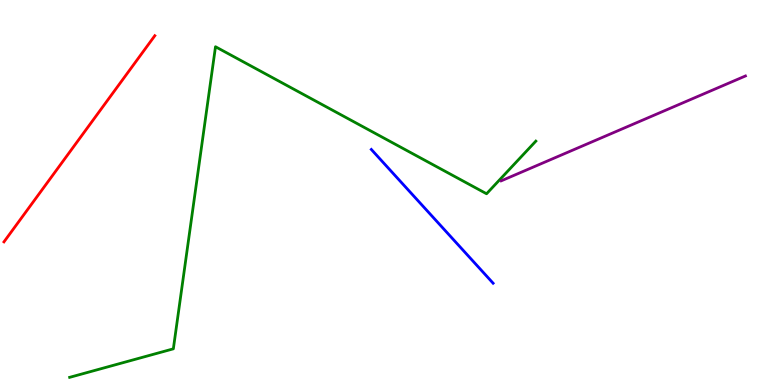[{'lines': ['blue', 'red'], 'intersections': []}, {'lines': ['green', 'red'], 'intersections': []}, {'lines': ['purple', 'red'], 'intersections': []}, {'lines': ['blue', 'green'], 'intersections': []}, {'lines': ['blue', 'purple'], 'intersections': []}, {'lines': ['green', 'purple'], 'intersections': []}]